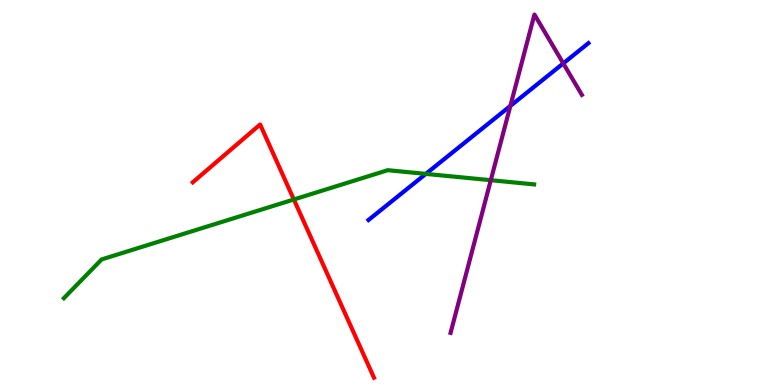[{'lines': ['blue', 'red'], 'intersections': []}, {'lines': ['green', 'red'], 'intersections': [{'x': 3.79, 'y': 4.82}]}, {'lines': ['purple', 'red'], 'intersections': []}, {'lines': ['blue', 'green'], 'intersections': [{'x': 5.49, 'y': 5.48}]}, {'lines': ['blue', 'purple'], 'intersections': [{'x': 6.59, 'y': 7.25}, {'x': 7.27, 'y': 8.35}]}, {'lines': ['green', 'purple'], 'intersections': [{'x': 6.33, 'y': 5.32}]}]